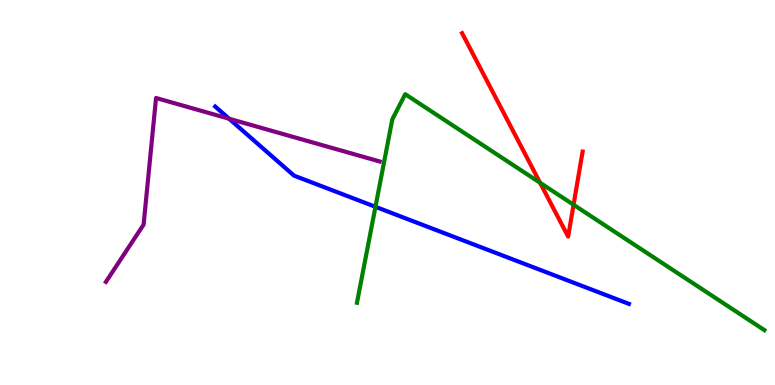[{'lines': ['blue', 'red'], 'intersections': []}, {'lines': ['green', 'red'], 'intersections': [{'x': 6.97, 'y': 5.25}, {'x': 7.4, 'y': 4.68}]}, {'lines': ['purple', 'red'], 'intersections': []}, {'lines': ['blue', 'green'], 'intersections': [{'x': 4.84, 'y': 4.63}]}, {'lines': ['blue', 'purple'], 'intersections': [{'x': 2.96, 'y': 6.92}]}, {'lines': ['green', 'purple'], 'intersections': []}]